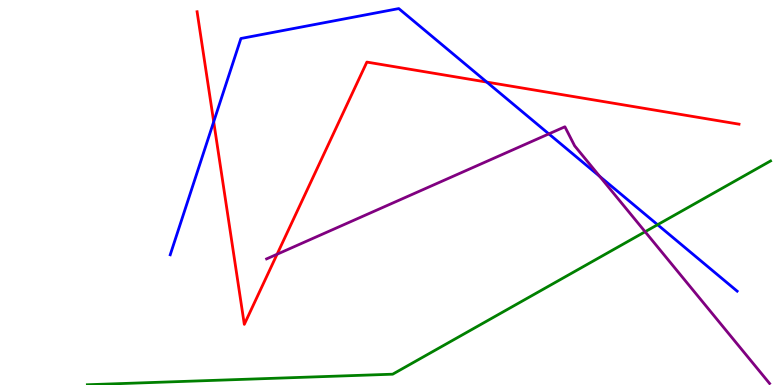[{'lines': ['blue', 'red'], 'intersections': [{'x': 2.76, 'y': 6.84}, {'x': 6.28, 'y': 7.87}]}, {'lines': ['green', 'red'], 'intersections': []}, {'lines': ['purple', 'red'], 'intersections': [{'x': 3.58, 'y': 3.4}]}, {'lines': ['blue', 'green'], 'intersections': [{'x': 8.48, 'y': 4.16}]}, {'lines': ['blue', 'purple'], 'intersections': [{'x': 7.08, 'y': 6.52}, {'x': 7.74, 'y': 5.42}]}, {'lines': ['green', 'purple'], 'intersections': [{'x': 8.32, 'y': 3.98}]}]